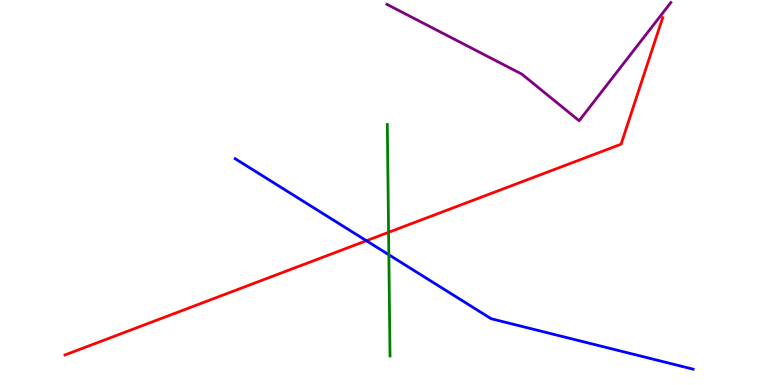[{'lines': ['blue', 'red'], 'intersections': [{'x': 4.73, 'y': 3.75}]}, {'lines': ['green', 'red'], 'intersections': [{'x': 5.01, 'y': 3.97}]}, {'lines': ['purple', 'red'], 'intersections': []}, {'lines': ['blue', 'green'], 'intersections': [{'x': 5.02, 'y': 3.38}]}, {'lines': ['blue', 'purple'], 'intersections': []}, {'lines': ['green', 'purple'], 'intersections': []}]